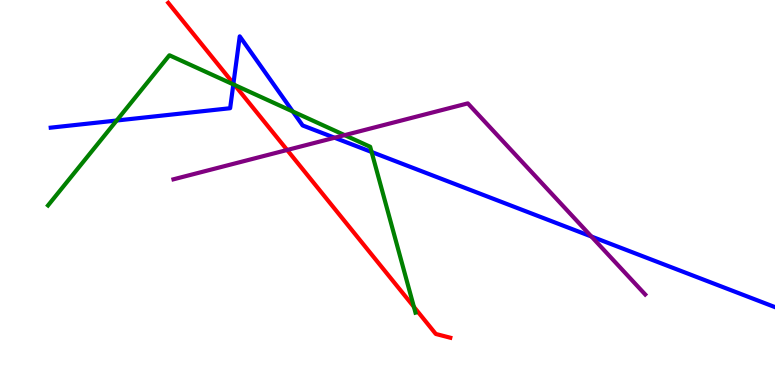[{'lines': ['blue', 'red'], 'intersections': [{'x': 3.01, 'y': 7.83}]}, {'lines': ['green', 'red'], 'intersections': [{'x': 3.03, 'y': 7.79}, {'x': 5.34, 'y': 2.03}]}, {'lines': ['purple', 'red'], 'intersections': [{'x': 3.71, 'y': 6.1}]}, {'lines': ['blue', 'green'], 'intersections': [{'x': 1.51, 'y': 6.87}, {'x': 3.01, 'y': 7.81}, {'x': 3.78, 'y': 7.1}, {'x': 4.79, 'y': 6.05}]}, {'lines': ['blue', 'purple'], 'intersections': [{'x': 4.32, 'y': 6.42}, {'x': 7.63, 'y': 3.86}]}, {'lines': ['green', 'purple'], 'intersections': [{'x': 4.45, 'y': 6.49}]}]